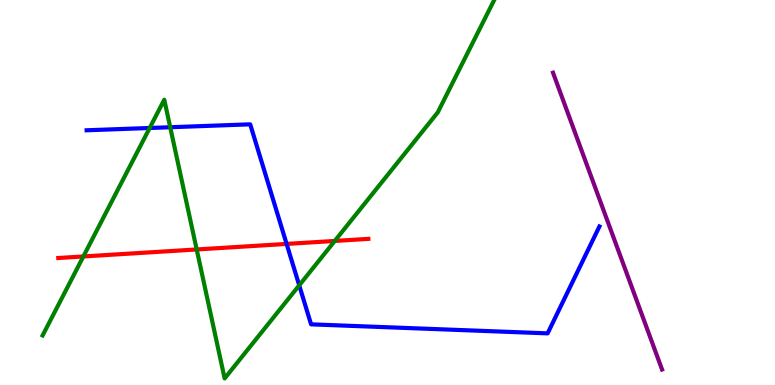[{'lines': ['blue', 'red'], 'intersections': [{'x': 3.7, 'y': 3.66}]}, {'lines': ['green', 'red'], 'intersections': [{'x': 1.08, 'y': 3.34}, {'x': 2.54, 'y': 3.52}, {'x': 4.32, 'y': 3.74}]}, {'lines': ['purple', 'red'], 'intersections': []}, {'lines': ['blue', 'green'], 'intersections': [{'x': 1.93, 'y': 6.68}, {'x': 2.2, 'y': 6.7}, {'x': 3.86, 'y': 2.59}]}, {'lines': ['blue', 'purple'], 'intersections': []}, {'lines': ['green', 'purple'], 'intersections': []}]